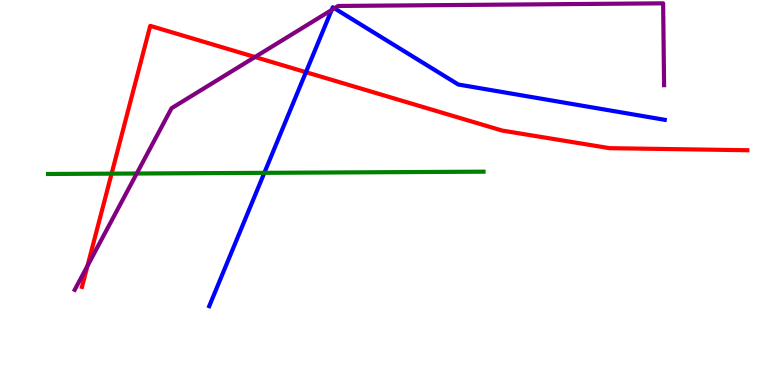[{'lines': ['blue', 'red'], 'intersections': [{'x': 3.95, 'y': 8.13}]}, {'lines': ['green', 'red'], 'intersections': [{'x': 1.44, 'y': 5.49}]}, {'lines': ['purple', 'red'], 'intersections': [{'x': 1.13, 'y': 3.09}, {'x': 3.29, 'y': 8.52}]}, {'lines': ['blue', 'green'], 'intersections': [{'x': 3.41, 'y': 5.51}]}, {'lines': ['blue', 'purple'], 'intersections': [{'x': 4.28, 'y': 9.74}, {'x': 4.31, 'y': 9.78}]}, {'lines': ['green', 'purple'], 'intersections': [{'x': 1.76, 'y': 5.49}]}]